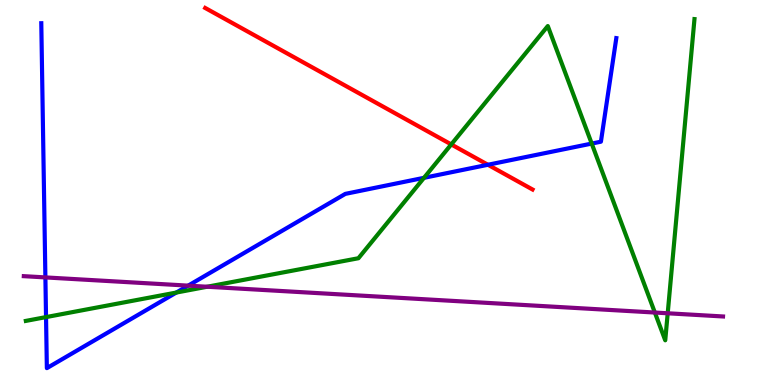[{'lines': ['blue', 'red'], 'intersections': [{'x': 6.3, 'y': 5.72}]}, {'lines': ['green', 'red'], 'intersections': [{'x': 5.82, 'y': 6.25}]}, {'lines': ['purple', 'red'], 'intersections': []}, {'lines': ['blue', 'green'], 'intersections': [{'x': 0.594, 'y': 1.76}, {'x': 2.28, 'y': 2.4}, {'x': 5.47, 'y': 5.38}, {'x': 7.63, 'y': 6.27}]}, {'lines': ['blue', 'purple'], 'intersections': [{'x': 0.586, 'y': 2.79}, {'x': 2.43, 'y': 2.58}]}, {'lines': ['green', 'purple'], 'intersections': [{'x': 2.67, 'y': 2.55}, {'x': 8.45, 'y': 1.88}, {'x': 8.62, 'y': 1.86}]}]